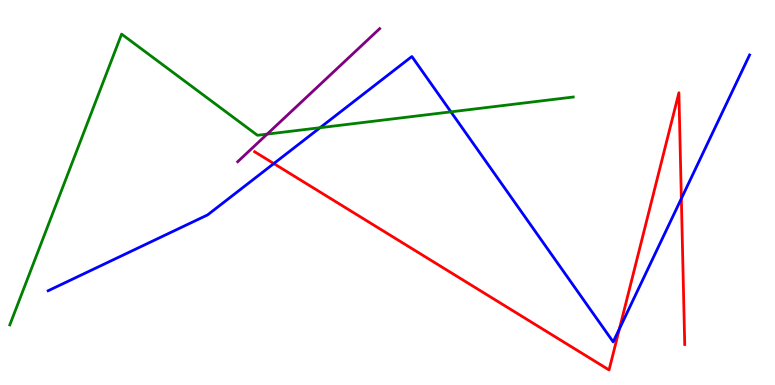[{'lines': ['blue', 'red'], 'intersections': [{'x': 3.53, 'y': 5.75}, {'x': 7.99, 'y': 1.46}, {'x': 8.79, 'y': 4.84}]}, {'lines': ['green', 'red'], 'intersections': []}, {'lines': ['purple', 'red'], 'intersections': []}, {'lines': ['blue', 'green'], 'intersections': [{'x': 4.13, 'y': 6.68}, {'x': 5.82, 'y': 7.09}]}, {'lines': ['blue', 'purple'], 'intersections': []}, {'lines': ['green', 'purple'], 'intersections': [{'x': 3.45, 'y': 6.52}]}]